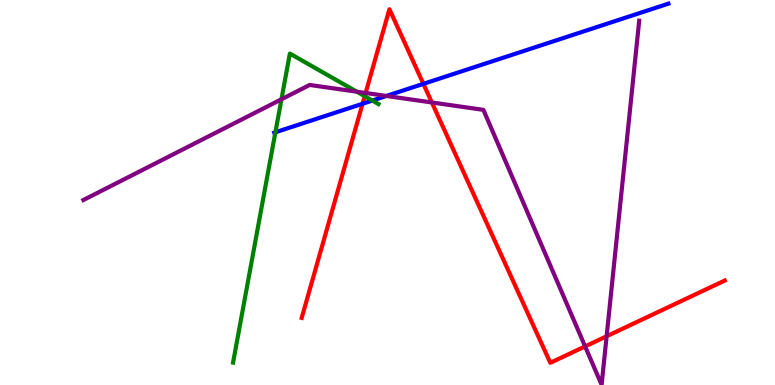[{'lines': ['blue', 'red'], 'intersections': [{'x': 4.68, 'y': 7.31}, {'x': 5.46, 'y': 7.82}]}, {'lines': ['green', 'red'], 'intersections': [{'x': 4.71, 'y': 7.5}]}, {'lines': ['purple', 'red'], 'intersections': [{'x': 4.72, 'y': 7.59}, {'x': 5.57, 'y': 7.34}, {'x': 7.55, 'y': 1.0}, {'x': 7.83, 'y': 1.27}]}, {'lines': ['blue', 'green'], 'intersections': [{'x': 3.55, 'y': 6.56}, {'x': 4.8, 'y': 7.39}]}, {'lines': ['blue', 'purple'], 'intersections': [{'x': 4.99, 'y': 7.51}]}, {'lines': ['green', 'purple'], 'intersections': [{'x': 3.63, 'y': 7.42}, {'x': 4.6, 'y': 7.62}]}]